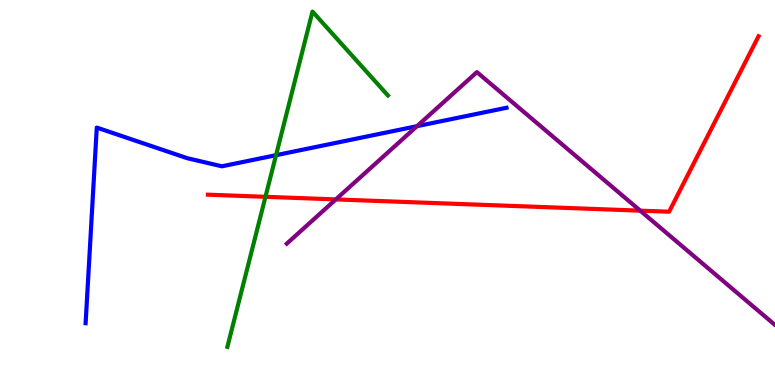[{'lines': ['blue', 'red'], 'intersections': []}, {'lines': ['green', 'red'], 'intersections': [{'x': 3.43, 'y': 4.89}]}, {'lines': ['purple', 'red'], 'intersections': [{'x': 4.33, 'y': 4.82}, {'x': 8.26, 'y': 4.53}]}, {'lines': ['blue', 'green'], 'intersections': [{'x': 3.56, 'y': 5.97}]}, {'lines': ['blue', 'purple'], 'intersections': [{'x': 5.38, 'y': 6.72}]}, {'lines': ['green', 'purple'], 'intersections': []}]